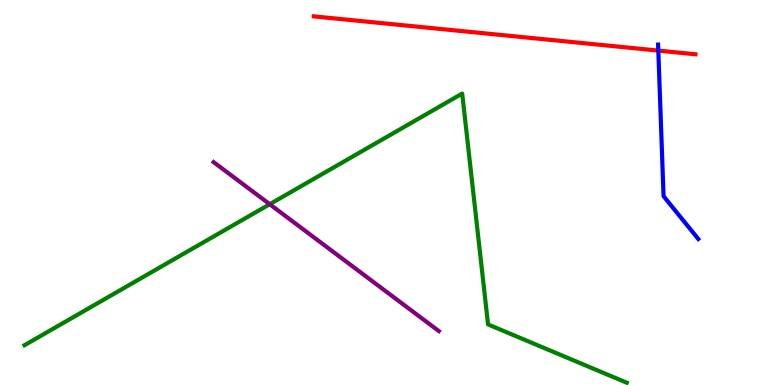[{'lines': ['blue', 'red'], 'intersections': [{'x': 8.49, 'y': 8.69}]}, {'lines': ['green', 'red'], 'intersections': []}, {'lines': ['purple', 'red'], 'intersections': []}, {'lines': ['blue', 'green'], 'intersections': []}, {'lines': ['blue', 'purple'], 'intersections': []}, {'lines': ['green', 'purple'], 'intersections': [{'x': 3.48, 'y': 4.7}]}]